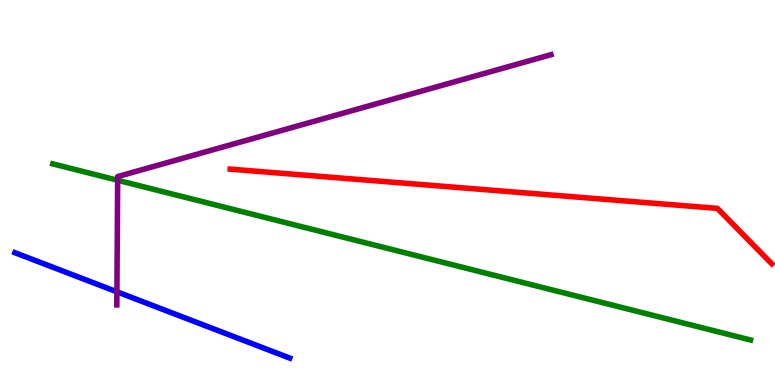[{'lines': ['blue', 'red'], 'intersections': []}, {'lines': ['green', 'red'], 'intersections': []}, {'lines': ['purple', 'red'], 'intersections': []}, {'lines': ['blue', 'green'], 'intersections': []}, {'lines': ['blue', 'purple'], 'intersections': [{'x': 1.51, 'y': 2.42}]}, {'lines': ['green', 'purple'], 'intersections': [{'x': 1.52, 'y': 5.32}]}]